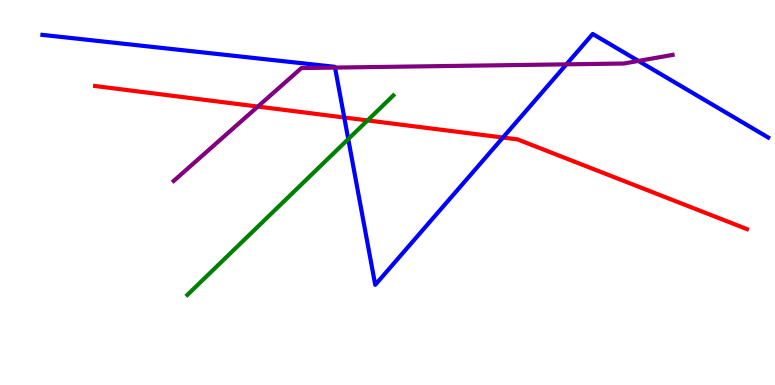[{'lines': ['blue', 'red'], 'intersections': [{'x': 4.44, 'y': 6.95}, {'x': 6.49, 'y': 6.43}]}, {'lines': ['green', 'red'], 'intersections': [{'x': 4.74, 'y': 6.87}]}, {'lines': ['purple', 'red'], 'intersections': [{'x': 3.33, 'y': 7.23}]}, {'lines': ['blue', 'green'], 'intersections': [{'x': 4.49, 'y': 6.39}]}, {'lines': ['blue', 'purple'], 'intersections': [{'x': 4.32, 'y': 8.24}, {'x': 7.31, 'y': 8.33}, {'x': 8.24, 'y': 8.42}]}, {'lines': ['green', 'purple'], 'intersections': []}]